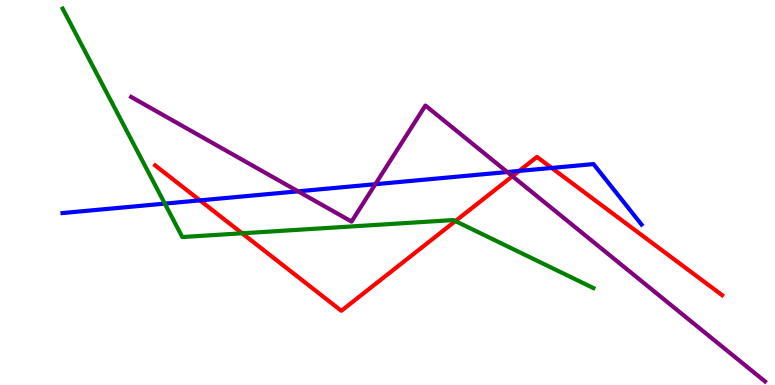[{'lines': ['blue', 'red'], 'intersections': [{'x': 2.58, 'y': 4.8}, {'x': 6.7, 'y': 5.56}, {'x': 7.12, 'y': 5.64}]}, {'lines': ['green', 'red'], 'intersections': [{'x': 3.12, 'y': 3.94}, {'x': 5.88, 'y': 4.26}]}, {'lines': ['purple', 'red'], 'intersections': [{'x': 6.61, 'y': 5.42}]}, {'lines': ['blue', 'green'], 'intersections': [{'x': 2.13, 'y': 4.71}]}, {'lines': ['blue', 'purple'], 'intersections': [{'x': 3.85, 'y': 5.03}, {'x': 4.84, 'y': 5.22}, {'x': 6.55, 'y': 5.53}]}, {'lines': ['green', 'purple'], 'intersections': []}]